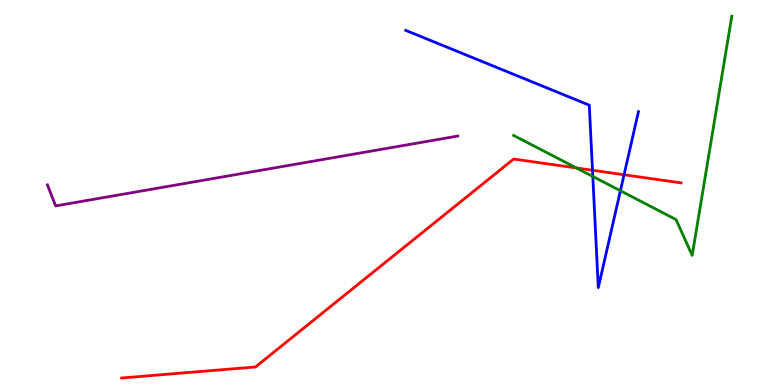[{'lines': ['blue', 'red'], 'intersections': [{'x': 7.65, 'y': 5.58}, {'x': 8.05, 'y': 5.46}]}, {'lines': ['green', 'red'], 'intersections': [{'x': 7.44, 'y': 5.64}]}, {'lines': ['purple', 'red'], 'intersections': []}, {'lines': ['blue', 'green'], 'intersections': [{'x': 7.65, 'y': 5.42}, {'x': 8.01, 'y': 5.05}]}, {'lines': ['blue', 'purple'], 'intersections': []}, {'lines': ['green', 'purple'], 'intersections': []}]